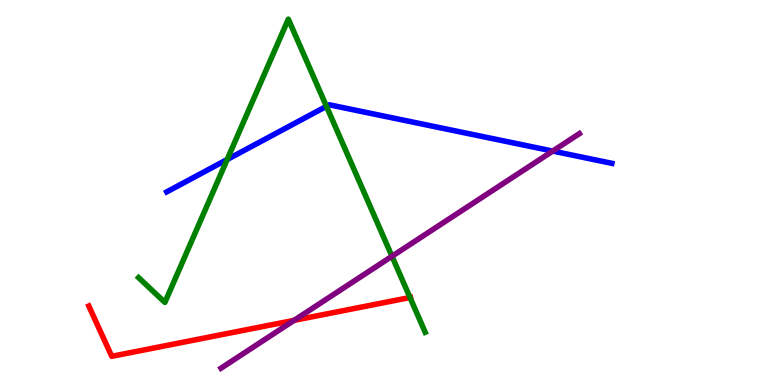[{'lines': ['blue', 'red'], 'intersections': []}, {'lines': ['green', 'red'], 'intersections': [{'x': 5.29, 'y': 2.27}]}, {'lines': ['purple', 'red'], 'intersections': [{'x': 3.79, 'y': 1.68}]}, {'lines': ['blue', 'green'], 'intersections': [{'x': 2.93, 'y': 5.86}, {'x': 4.21, 'y': 7.24}]}, {'lines': ['blue', 'purple'], 'intersections': [{'x': 7.13, 'y': 6.08}]}, {'lines': ['green', 'purple'], 'intersections': [{'x': 5.06, 'y': 3.34}]}]